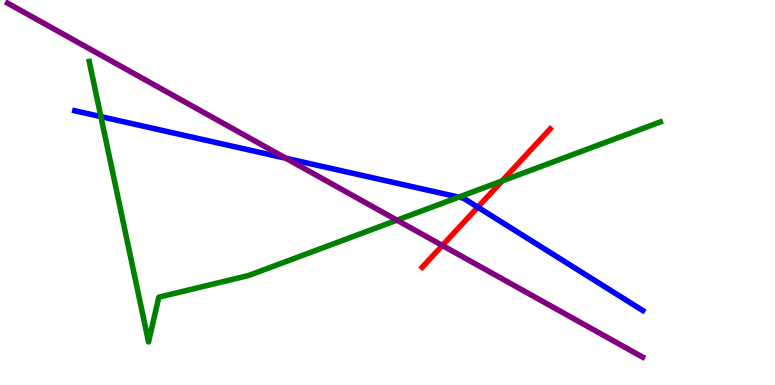[{'lines': ['blue', 'red'], 'intersections': [{'x': 6.17, 'y': 4.62}]}, {'lines': ['green', 'red'], 'intersections': [{'x': 6.48, 'y': 5.3}]}, {'lines': ['purple', 'red'], 'intersections': [{'x': 5.71, 'y': 3.62}]}, {'lines': ['blue', 'green'], 'intersections': [{'x': 1.3, 'y': 6.97}, {'x': 5.92, 'y': 4.88}]}, {'lines': ['blue', 'purple'], 'intersections': [{'x': 3.69, 'y': 5.89}]}, {'lines': ['green', 'purple'], 'intersections': [{'x': 5.12, 'y': 4.28}]}]